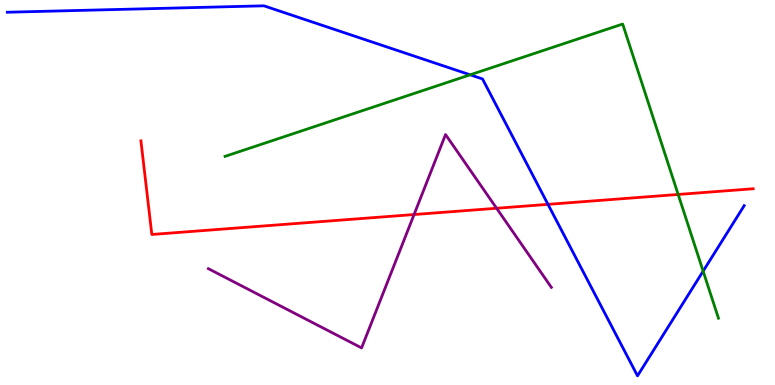[{'lines': ['blue', 'red'], 'intersections': [{'x': 7.07, 'y': 4.69}]}, {'lines': ['green', 'red'], 'intersections': [{'x': 8.75, 'y': 4.95}]}, {'lines': ['purple', 'red'], 'intersections': [{'x': 5.34, 'y': 4.43}, {'x': 6.41, 'y': 4.59}]}, {'lines': ['blue', 'green'], 'intersections': [{'x': 6.07, 'y': 8.06}, {'x': 9.07, 'y': 2.96}]}, {'lines': ['blue', 'purple'], 'intersections': []}, {'lines': ['green', 'purple'], 'intersections': []}]